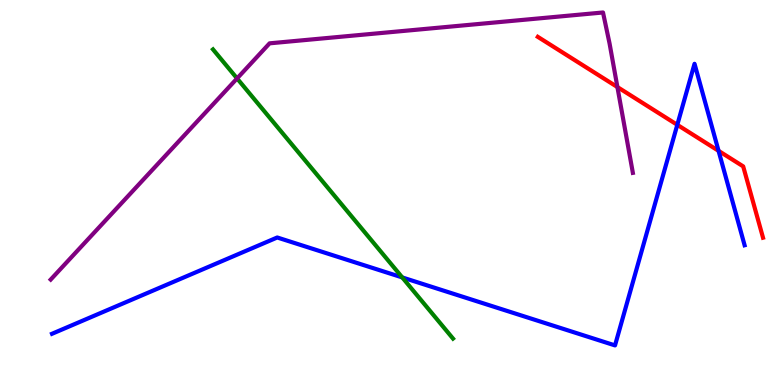[{'lines': ['blue', 'red'], 'intersections': [{'x': 8.74, 'y': 6.76}, {'x': 9.27, 'y': 6.08}]}, {'lines': ['green', 'red'], 'intersections': []}, {'lines': ['purple', 'red'], 'intersections': [{'x': 7.97, 'y': 7.74}]}, {'lines': ['blue', 'green'], 'intersections': [{'x': 5.19, 'y': 2.79}]}, {'lines': ['blue', 'purple'], 'intersections': []}, {'lines': ['green', 'purple'], 'intersections': [{'x': 3.06, 'y': 7.96}]}]